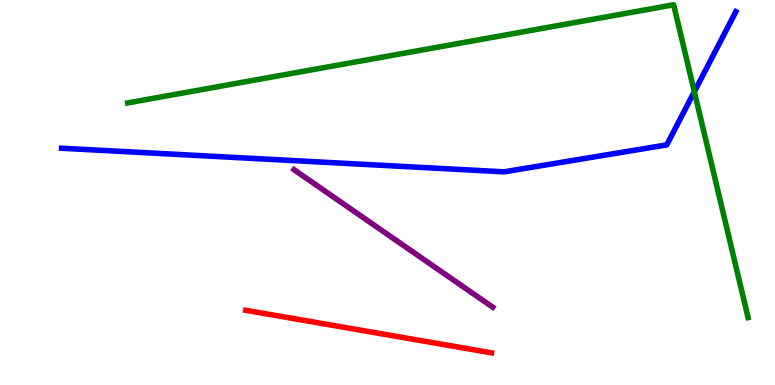[{'lines': ['blue', 'red'], 'intersections': []}, {'lines': ['green', 'red'], 'intersections': []}, {'lines': ['purple', 'red'], 'intersections': []}, {'lines': ['blue', 'green'], 'intersections': [{'x': 8.96, 'y': 7.62}]}, {'lines': ['blue', 'purple'], 'intersections': []}, {'lines': ['green', 'purple'], 'intersections': []}]